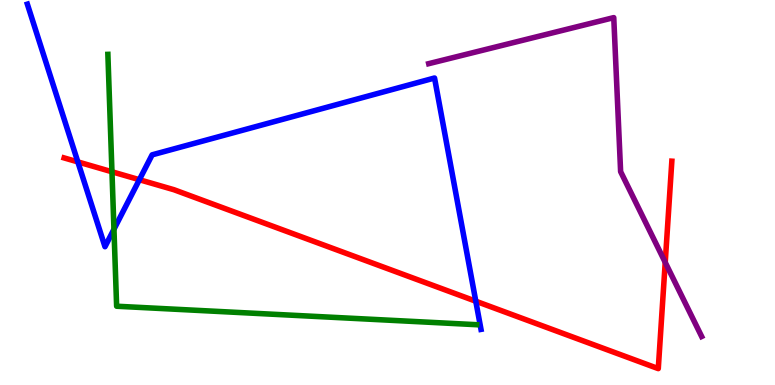[{'lines': ['blue', 'red'], 'intersections': [{'x': 1.0, 'y': 5.8}, {'x': 1.8, 'y': 5.33}, {'x': 6.14, 'y': 2.18}]}, {'lines': ['green', 'red'], 'intersections': [{'x': 1.44, 'y': 5.54}]}, {'lines': ['purple', 'red'], 'intersections': [{'x': 8.58, 'y': 3.19}]}, {'lines': ['blue', 'green'], 'intersections': [{'x': 1.47, 'y': 4.05}]}, {'lines': ['blue', 'purple'], 'intersections': []}, {'lines': ['green', 'purple'], 'intersections': []}]